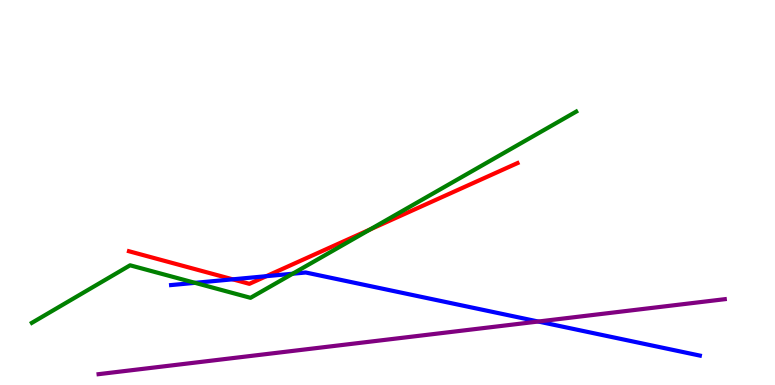[{'lines': ['blue', 'red'], 'intersections': [{'x': 3.0, 'y': 2.74}, {'x': 3.44, 'y': 2.83}]}, {'lines': ['green', 'red'], 'intersections': [{'x': 4.77, 'y': 4.04}]}, {'lines': ['purple', 'red'], 'intersections': []}, {'lines': ['blue', 'green'], 'intersections': [{'x': 2.52, 'y': 2.65}, {'x': 3.78, 'y': 2.89}]}, {'lines': ['blue', 'purple'], 'intersections': [{'x': 6.95, 'y': 1.65}]}, {'lines': ['green', 'purple'], 'intersections': []}]